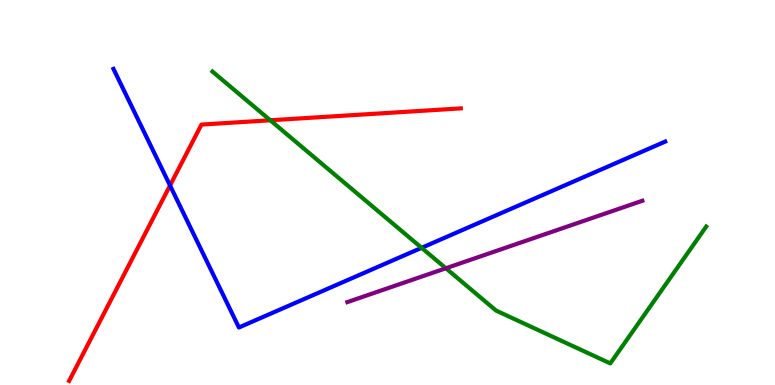[{'lines': ['blue', 'red'], 'intersections': [{'x': 2.19, 'y': 5.18}]}, {'lines': ['green', 'red'], 'intersections': [{'x': 3.49, 'y': 6.88}]}, {'lines': ['purple', 'red'], 'intersections': []}, {'lines': ['blue', 'green'], 'intersections': [{'x': 5.44, 'y': 3.56}]}, {'lines': ['blue', 'purple'], 'intersections': []}, {'lines': ['green', 'purple'], 'intersections': [{'x': 5.75, 'y': 3.03}]}]